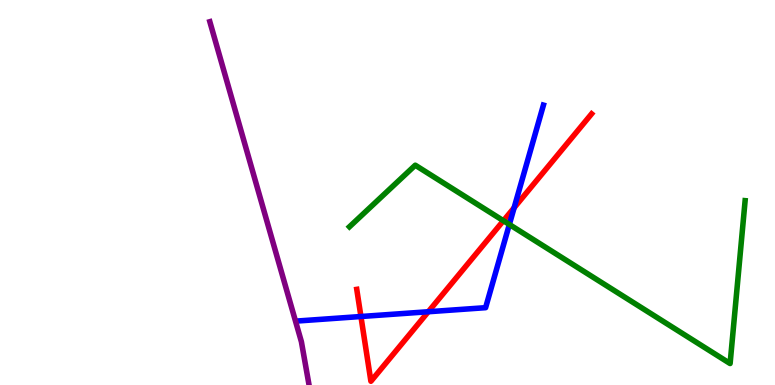[{'lines': ['blue', 'red'], 'intersections': [{'x': 4.66, 'y': 1.78}, {'x': 5.53, 'y': 1.9}, {'x': 6.63, 'y': 4.6}]}, {'lines': ['green', 'red'], 'intersections': [{'x': 6.5, 'y': 4.27}]}, {'lines': ['purple', 'red'], 'intersections': []}, {'lines': ['blue', 'green'], 'intersections': [{'x': 6.57, 'y': 4.17}]}, {'lines': ['blue', 'purple'], 'intersections': []}, {'lines': ['green', 'purple'], 'intersections': []}]